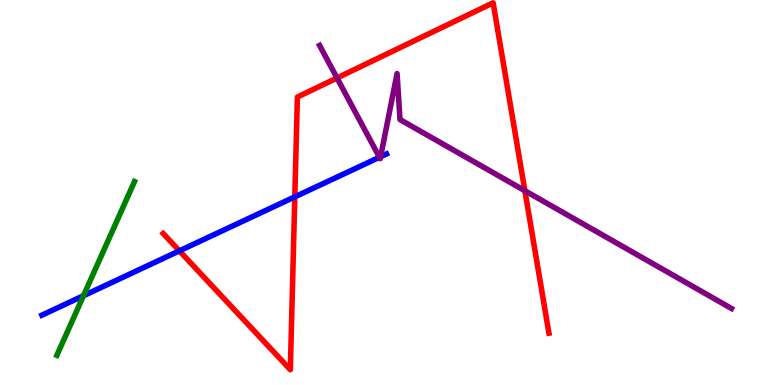[{'lines': ['blue', 'red'], 'intersections': [{'x': 2.31, 'y': 3.48}, {'x': 3.8, 'y': 4.89}]}, {'lines': ['green', 'red'], 'intersections': []}, {'lines': ['purple', 'red'], 'intersections': [{'x': 4.35, 'y': 7.97}, {'x': 6.77, 'y': 5.05}]}, {'lines': ['blue', 'green'], 'intersections': [{'x': 1.08, 'y': 2.32}]}, {'lines': ['blue', 'purple'], 'intersections': [{'x': 4.9, 'y': 5.92}, {'x': 4.91, 'y': 5.93}]}, {'lines': ['green', 'purple'], 'intersections': []}]